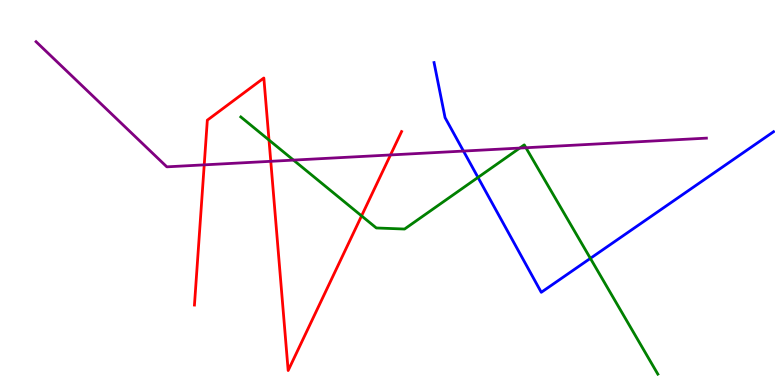[{'lines': ['blue', 'red'], 'intersections': []}, {'lines': ['green', 'red'], 'intersections': [{'x': 3.47, 'y': 6.36}, {'x': 4.67, 'y': 4.39}]}, {'lines': ['purple', 'red'], 'intersections': [{'x': 2.64, 'y': 5.72}, {'x': 3.49, 'y': 5.81}, {'x': 5.04, 'y': 5.98}]}, {'lines': ['blue', 'green'], 'intersections': [{'x': 6.17, 'y': 5.39}, {'x': 7.62, 'y': 3.29}]}, {'lines': ['blue', 'purple'], 'intersections': [{'x': 5.98, 'y': 6.08}]}, {'lines': ['green', 'purple'], 'intersections': [{'x': 3.79, 'y': 5.84}, {'x': 6.71, 'y': 6.15}, {'x': 6.79, 'y': 6.16}]}]